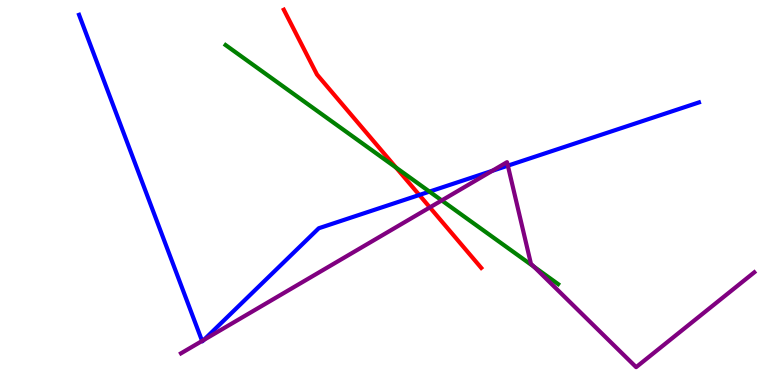[{'lines': ['blue', 'red'], 'intersections': [{'x': 5.41, 'y': 4.94}]}, {'lines': ['green', 'red'], 'intersections': [{'x': 5.11, 'y': 5.65}]}, {'lines': ['purple', 'red'], 'intersections': [{'x': 5.55, 'y': 4.61}]}, {'lines': ['blue', 'green'], 'intersections': [{'x': 5.54, 'y': 5.02}]}, {'lines': ['blue', 'purple'], 'intersections': [{'x': 2.61, 'y': 1.14}, {'x': 2.63, 'y': 1.17}, {'x': 6.35, 'y': 5.56}, {'x': 6.55, 'y': 5.7}]}, {'lines': ['green', 'purple'], 'intersections': [{'x': 5.7, 'y': 4.79}, {'x': 6.89, 'y': 3.07}]}]